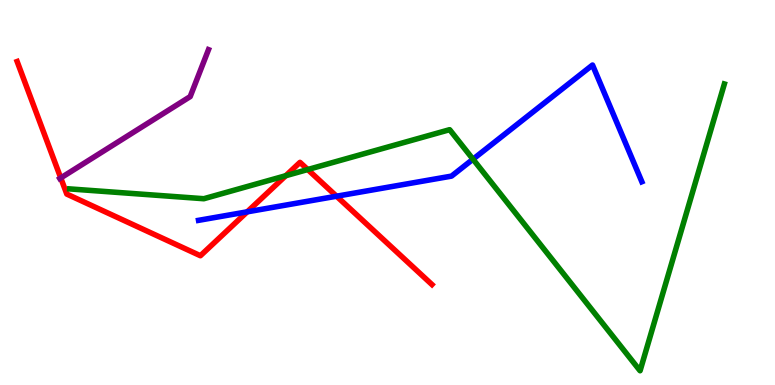[{'lines': ['blue', 'red'], 'intersections': [{'x': 3.19, 'y': 4.5}, {'x': 4.34, 'y': 4.9}]}, {'lines': ['green', 'red'], 'intersections': [{'x': 3.69, 'y': 5.44}, {'x': 3.97, 'y': 5.6}]}, {'lines': ['purple', 'red'], 'intersections': [{'x': 0.784, 'y': 5.38}]}, {'lines': ['blue', 'green'], 'intersections': [{'x': 6.1, 'y': 5.86}]}, {'lines': ['blue', 'purple'], 'intersections': []}, {'lines': ['green', 'purple'], 'intersections': []}]